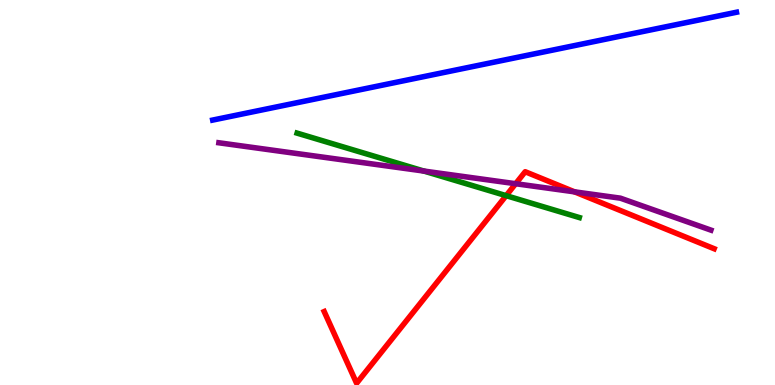[{'lines': ['blue', 'red'], 'intersections': []}, {'lines': ['green', 'red'], 'intersections': [{'x': 6.53, 'y': 4.92}]}, {'lines': ['purple', 'red'], 'intersections': [{'x': 6.65, 'y': 5.23}, {'x': 7.41, 'y': 5.02}]}, {'lines': ['blue', 'green'], 'intersections': []}, {'lines': ['blue', 'purple'], 'intersections': []}, {'lines': ['green', 'purple'], 'intersections': [{'x': 5.47, 'y': 5.56}]}]